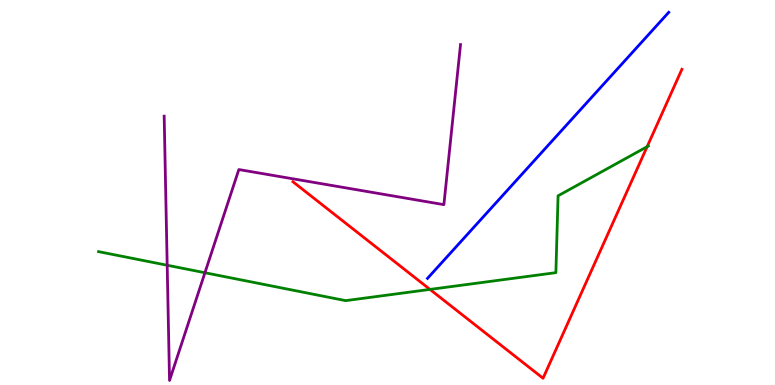[{'lines': ['blue', 'red'], 'intersections': []}, {'lines': ['green', 'red'], 'intersections': [{'x': 5.55, 'y': 2.48}, {'x': 8.35, 'y': 6.19}]}, {'lines': ['purple', 'red'], 'intersections': []}, {'lines': ['blue', 'green'], 'intersections': []}, {'lines': ['blue', 'purple'], 'intersections': []}, {'lines': ['green', 'purple'], 'intersections': [{'x': 2.16, 'y': 3.11}, {'x': 2.64, 'y': 2.92}]}]